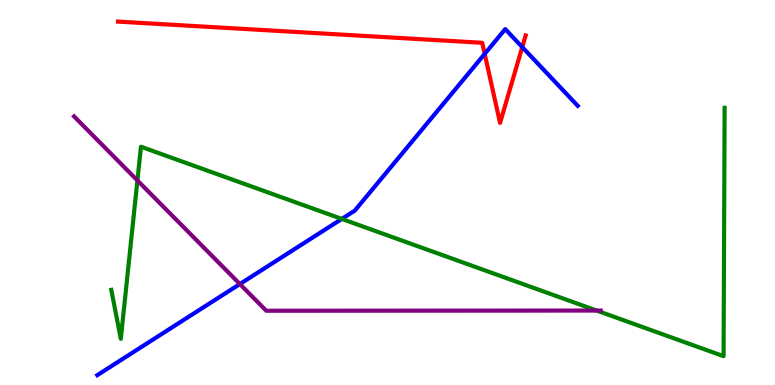[{'lines': ['blue', 'red'], 'intersections': [{'x': 6.25, 'y': 8.6}, {'x': 6.74, 'y': 8.78}]}, {'lines': ['green', 'red'], 'intersections': []}, {'lines': ['purple', 'red'], 'intersections': []}, {'lines': ['blue', 'green'], 'intersections': [{'x': 4.41, 'y': 4.31}]}, {'lines': ['blue', 'purple'], 'intersections': [{'x': 3.1, 'y': 2.62}]}, {'lines': ['green', 'purple'], 'intersections': [{'x': 1.77, 'y': 5.31}, {'x': 7.7, 'y': 1.93}]}]